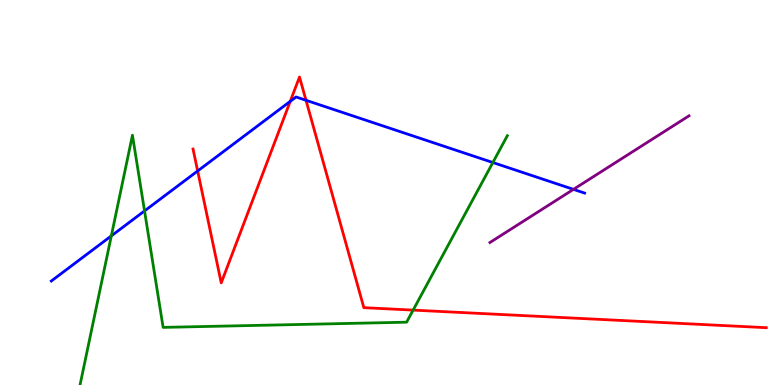[{'lines': ['blue', 'red'], 'intersections': [{'x': 2.55, 'y': 5.56}, {'x': 3.75, 'y': 7.37}, {'x': 3.95, 'y': 7.4}]}, {'lines': ['green', 'red'], 'intersections': [{'x': 5.33, 'y': 1.95}]}, {'lines': ['purple', 'red'], 'intersections': []}, {'lines': ['blue', 'green'], 'intersections': [{'x': 1.44, 'y': 3.87}, {'x': 1.86, 'y': 4.52}, {'x': 6.36, 'y': 5.78}]}, {'lines': ['blue', 'purple'], 'intersections': [{'x': 7.4, 'y': 5.08}]}, {'lines': ['green', 'purple'], 'intersections': []}]